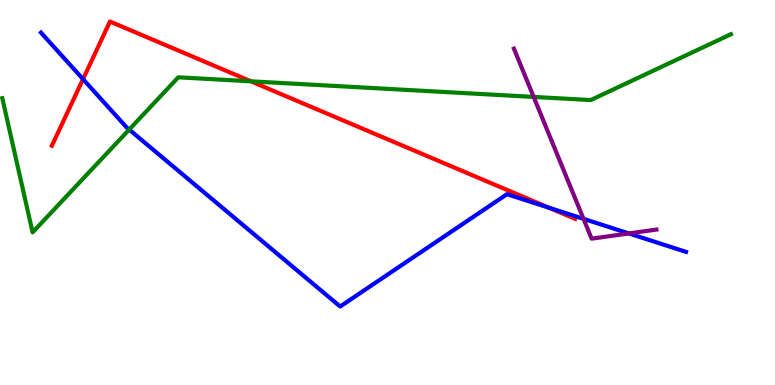[{'lines': ['blue', 'red'], 'intersections': [{'x': 1.07, 'y': 7.94}, {'x': 7.08, 'y': 4.61}]}, {'lines': ['green', 'red'], 'intersections': [{'x': 3.24, 'y': 7.89}]}, {'lines': ['purple', 'red'], 'intersections': []}, {'lines': ['blue', 'green'], 'intersections': [{'x': 1.67, 'y': 6.63}]}, {'lines': ['blue', 'purple'], 'intersections': [{'x': 7.53, 'y': 4.32}, {'x': 8.11, 'y': 3.94}]}, {'lines': ['green', 'purple'], 'intersections': [{'x': 6.89, 'y': 7.48}]}]